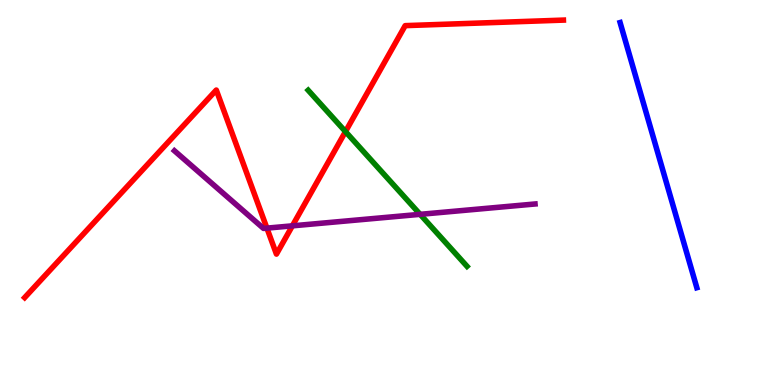[{'lines': ['blue', 'red'], 'intersections': []}, {'lines': ['green', 'red'], 'intersections': [{'x': 4.46, 'y': 6.58}]}, {'lines': ['purple', 'red'], 'intersections': [{'x': 3.44, 'y': 4.07}, {'x': 3.77, 'y': 4.13}]}, {'lines': ['blue', 'green'], 'intersections': []}, {'lines': ['blue', 'purple'], 'intersections': []}, {'lines': ['green', 'purple'], 'intersections': [{'x': 5.42, 'y': 4.43}]}]